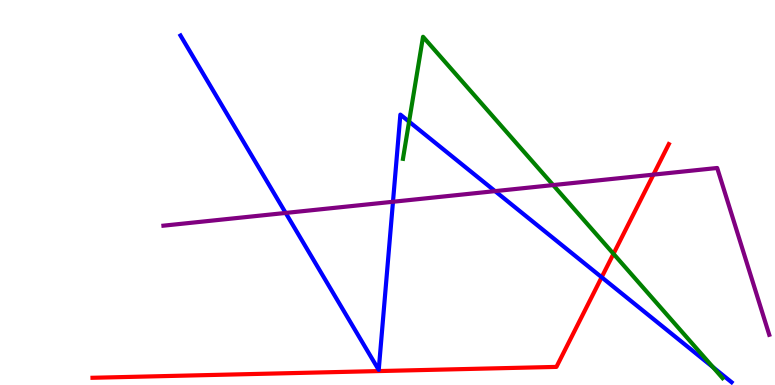[{'lines': ['blue', 'red'], 'intersections': [{'x': 7.76, 'y': 2.8}]}, {'lines': ['green', 'red'], 'intersections': [{'x': 7.92, 'y': 3.41}]}, {'lines': ['purple', 'red'], 'intersections': [{'x': 8.43, 'y': 5.46}]}, {'lines': ['blue', 'green'], 'intersections': [{'x': 5.28, 'y': 6.84}, {'x': 9.2, 'y': 0.462}]}, {'lines': ['blue', 'purple'], 'intersections': [{'x': 3.69, 'y': 4.47}, {'x': 5.07, 'y': 4.76}, {'x': 6.39, 'y': 5.04}]}, {'lines': ['green', 'purple'], 'intersections': [{'x': 7.14, 'y': 5.19}]}]